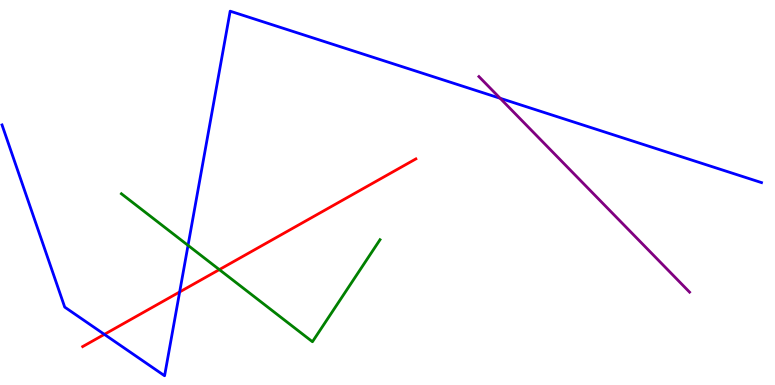[{'lines': ['blue', 'red'], 'intersections': [{'x': 1.35, 'y': 1.32}, {'x': 2.32, 'y': 2.42}]}, {'lines': ['green', 'red'], 'intersections': [{'x': 2.83, 'y': 3.0}]}, {'lines': ['purple', 'red'], 'intersections': []}, {'lines': ['blue', 'green'], 'intersections': [{'x': 2.43, 'y': 3.63}]}, {'lines': ['blue', 'purple'], 'intersections': [{'x': 6.45, 'y': 7.45}]}, {'lines': ['green', 'purple'], 'intersections': []}]